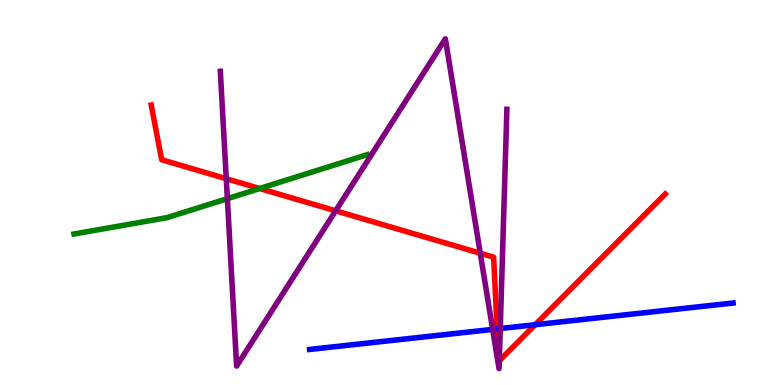[{'lines': ['blue', 'red'], 'intersections': [{'x': 6.41, 'y': 1.46}, {'x': 6.91, 'y': 1.57}]}, {'lines': ['green', 'red'], 'intersections': [{'x': 3.35, 'y': 5.1}]}, {'lines': ['purple', 'red'], 'intersections': [{'x': 2.92, 'y': 5.36}, {'x': 4.33, 'y': 4.52}, {'x': 6.2, 'y': 3.42}, {'x': 6.44, 'y': 0.629}]}, {'lines': ['blue', 'green'], 'intersections': []}, {'lines': ['blue', 'purple'], 'intersections': [{'x': 6.36, 'y': 1.44}, {'x': 6.45, 'y': 1.47}]}, {'lines': ['green', 'purple'], 'intersections': [{'x': 2.93, 'y': 4.84}]}]